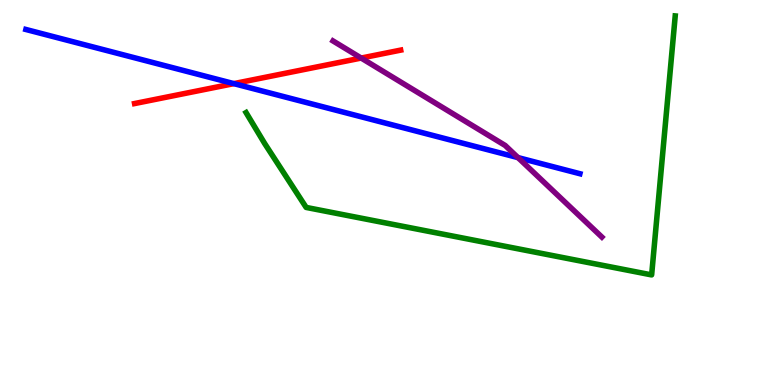[{'lines': ['blue', 'red'], 'intersections': [{'x': 3.02, 'y': 7.83}]}, {'lines': ['green', 'red'], 'intersections': []}, {'lines': ['purple', 'red'], 'intersections': [{'x': 4.66, 'y': 8.49}]}, {'lines': ['blue', 'green'], 'intersections': []}, {'lines': ['blue', 'purple'], 'intersections': [{'x': 6.68, 'y': 5.91}]}, {'lines': ['green', 'purple'], 'intersections': []}]